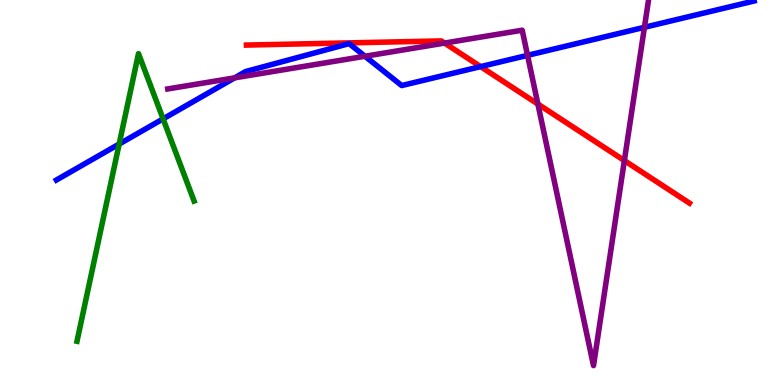[{'lines': ['blue', 'red'], 'intersections': [{'x': 6.2, 'y': 8.27}]}, {'lines': ['green', 'red'], 'intersections': []}, {'lines': ['purple', 'red'], 'intersections': [{'x': 5.74, 'y': 8.88}, {'x': 6.94, 'y': 7.3}, {'x': 8.06, 'y': 5.83}]}, {'lines': ['blue', 'green'], 'intersections': [{'x': 1.54, 'y': 6.26}, {'x': 2.1, 'y': 6.91}]}, {'lines': ['blue', 'purple'], 'intersections': [{'x': 3.03, 'y': 7.98}, {'x': 4.71, 'y': 8.54}, {'x': 6.81, 'y': 8.56}, {'x': 8.32, 'y': 9.29}]}, {'lines': ['green', 'purple'], 'intersections': []}]